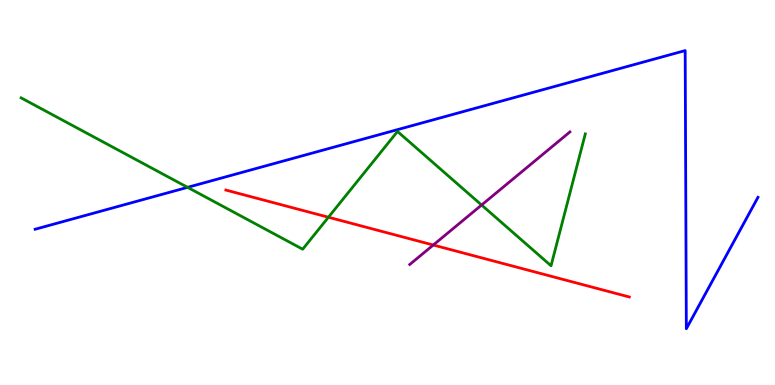[{'lines': ['blue', 'red'], 'intersections': []}, {'lines': ['green', 'red'], 'intersections': [{'x': 4.24, 'y': 4.36}]}, {'lines': ['purple', 'red'], 'intersections': [{'x': 5.59, 'y': 3.64}]}, {'lines': ['blue', 'green'], 'intersections': [{'x': 2.42, 'y': 5.13}]}, {'lines': ['blue', 'purple'], 'intersections': []}, {'lines': ['green', 'purple'], 'intersections': [{'x': 6.21, 'y': 4.67}]}]